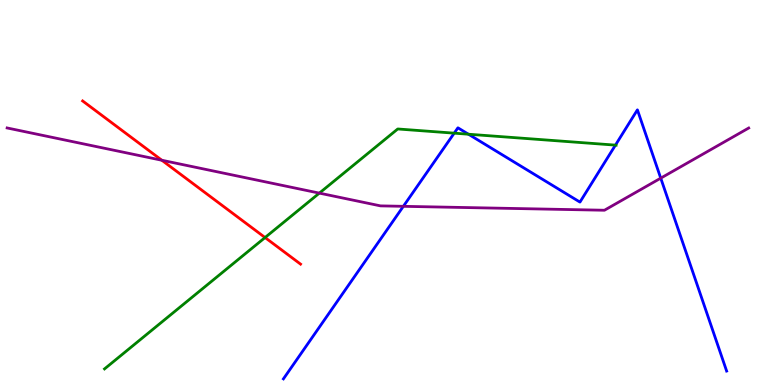[{'lines': ['blue', 'red'], 'intersections': []}, {'lines': ['green', 'red'], 'intersections': [{'x': 3.42, 'y': 3.83}]}, {'lines': ['purple', 'red'], 'intersections': [{'x': 2.09, 'y': 5.84}]}, {'lines': ['blue', 'green'], 'intersections': [{'x': 5.86, 'y': 6.54}, {'x': 6.04, 'y': 6.51}, {'x': 7.94, 'y': 6.23}]}, {'lines': ['blue', 'purple'], 'intersections': [{'x': 5.2, 'y': 4.64}, {'x': 8.53, 'y': 5.37}]}, {'lines': ['green', 'purple'], 'intersections': [{'x': 4.12, 'y': 4.98}]}]